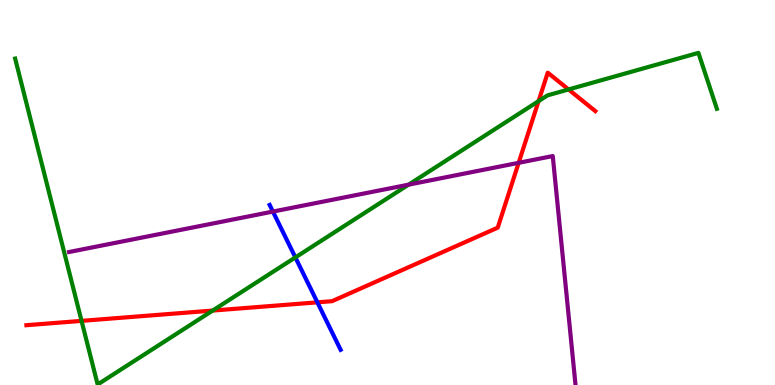[{'lines': ['blue', 'red'], 'intersections': [{'x': 4.1, 'y': 2.15}]}, {'lines': ['green', 'red'], 'intersections': [{'x': 1.05, 'y': 1.67}, {'x': 2.74, 'y': 1.93}, {'x': 6.95, 'y': 7.37}, {'x': 7.34, 'y': 7.68}]}, {'lines': ['purple', 'red'], 'intersections': [{'x': 6.69, 'y': 5.77}]}, {'lines': ['blue', 'green'], 'intersections': [{'x': 3.81, 'y': 3.31}]}, {'lines': ['blue', 'purple'], 'intersections': [{'x': 3.52, 'y': 4.5}]}, {'lines': ['green', 'purple'], 'intersections': [{'x': 5.27, 'y': 5.2}]}]